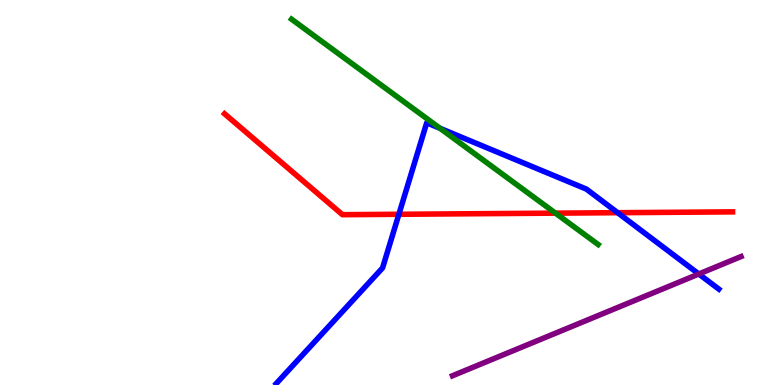[{'lines': ['blue', 'red'], 'intersections': [{'x': 5.15, 'y': 4.43}, {'x': 7.97, 'y': 4.48}]}, {'lines': ['green', 'red'], 'intersections': [{'x': 7.17, 'y': 4.46}]}, {'lines': ['purple', 'red'], 'intersections': []}, {'lines': ['blue', 'green'], 'intersections': [{'x': 5.68, 'y': 6.67}]}, {'lines': ['blue', 'purple'], 'intersections': [{'x': 9.02, 'y': 2.88}]}, {'lines': ['green', 'purple'], 'intersections': []}]